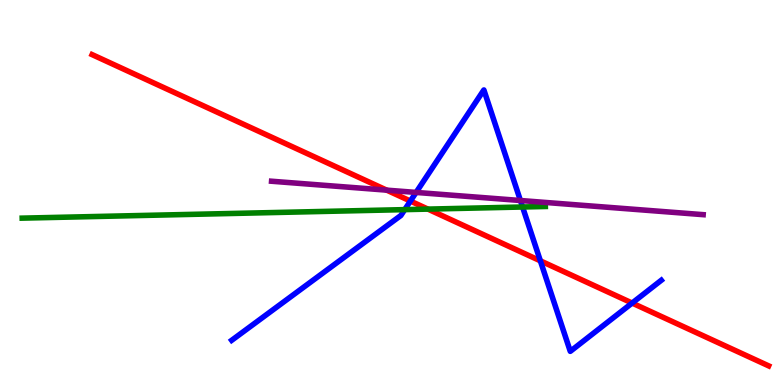[{'lines': ['blue', 'red'], 'intersections': [{'x': 5.3, 'y': 4.78}, {'x': 6.97, 'y': 3.23}, {'x': 8.16, 'y': 2.13}]}, {'lines': ['green', 'red'], 'intersections': [{'x': 5.52, 'y': 4.57}]}, {'lines': ['purple', 'red'], 'intersections': [{'x': 4.99, 'y': 5.06}]}, {'lines': ['blue', 'green'], 'intersections': [{'x': 5.22, 'y': 4.56}, {'x': 6.74, 'y': 4.62}]}, {'lines': ['blue', 'purple'], 'intersections': [{'x': 5.37, 'y': 5.0}, {'x': 6.72, 'y': 4.79}]}, {'lines': ['green', 'purple'], 'intersections': []}]